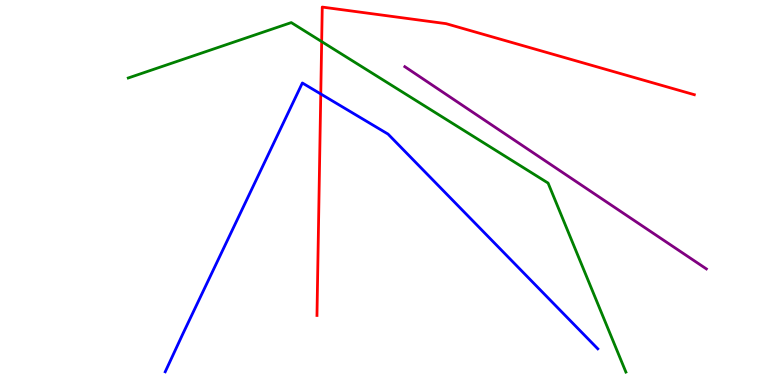[{'lines': ['blue', 'red'], 'intersections': [{'x': 4.14, 'y': 7.56}]}, {'lines': ['green', 'red'], 'intersections': [{'x': 4.15, 'y': 8.92}]}, {'lines': ['purple', 'red'], 'intersections': []}, {'lines': ['blue', 'green'], 'intersections': []}, {'lines': ['blue', 'purple'], 'intersections': []}, {'lines': ['green', 'purple'], 'intersections': []}]